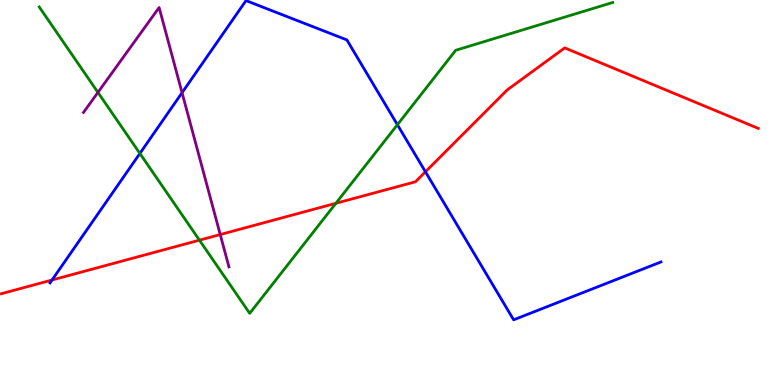[{'lines': ['blue', 'red'], 'intersections': [{'x': 0.671, 'y': 2.73}, {'x': 5.49, 'y': 5.54}]}, {'lines': ['green', 'red'], 'intersections': [{'x': 2.57, 'y': 3.76}, {'x': 4.33, 'y': 4.72}]}, {'lines': ['purple', 'red'], 'intersections': [{'x': 2.84, 'y': 3.91}]}, {'lines': ['blue', 'green'], 'intersections': [{'x': 1.8, 'y': 6.01}, {'x': 5.13, 'y': 6.76}]}, {'lines': ['blue', 'purple'], 'intersections': [{'x': 2.35, 'y': 7.59}]}, {'lines': ['green', 'purple'], 'intersections': [{'x': 1.26, 'y': 7.6}]}]